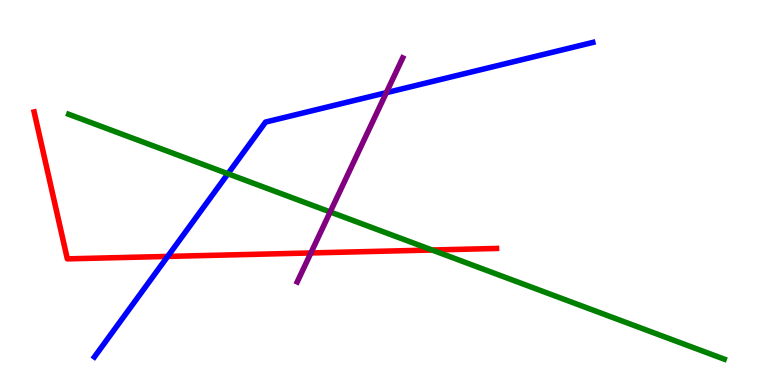[{'lines': ['blue', 'red'], 'intersections': [{'x': 2.16, 'y': 3.34}]}, {'lines': ['green', 'red'], 'intersections': [{'x': 5.58, 'y': 3.51}]}, {'lines': ['purple', 'red'], 'intersections': [{'x': 4.01, 'y': 3.43}]}, {'lines': ['blue', 'green'], 'intersections': [{'x': 2.94, 'y': 5.49}]}, {'lines': ['blue', 'purple'], 'intersections': [{'x': 4.98, 'y': 7.59}]}, {'lines': ['green', 'purple'], 'intersections': [{'x': 4.26, 'y': 4.49}]}]